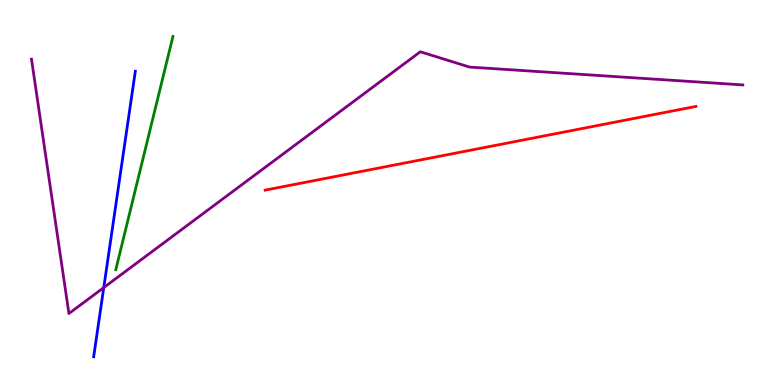[{'lines': ['blue', 'red'], 'intersections': []}, {'lines': ['green', 'red'], 'intersections': []}, {'lines': ['purple', 'red'], 'intersections': []}, {'lines': ['blue', 'green'], 'intersections': []}, {'lines': ['blue', 'purple'], 'intersections': [{'x': 1.34, 'y': 2.53}]}, {'lines': ['green', 'purple'], 'intersections': []}]